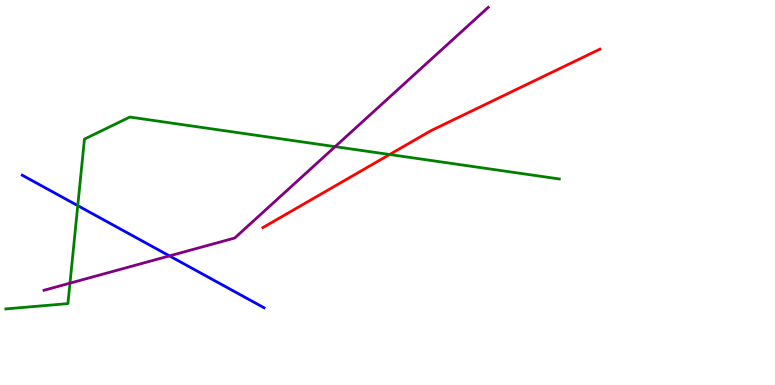[{'lines': ['blue', 'red'], 'intersections': []}, {'lines': ['green', 'red'], 'intersections': [{'x': 5.03, 'y': 5.99}]}, {'lines': ['purple', 'red'], 'intersections': []}, {'lines': ['blue', 'green'], 'intersections': [{'x': 1.0, 'y': 4.66}]}, {'lines': ['blue', 'purple'], 'intersections': [{'x': 2.19, 'y': 3.35}]}, {'lines': ['green', 'purple'], 'intersections': [{'x': 0.903, 'y': 2.65}, {'x': 4.32, 'y': 6.19}]}]